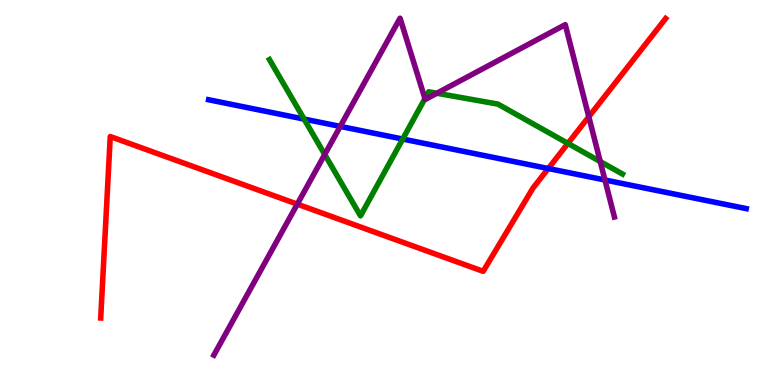[{'lines': ['blue', 'red'], 'intersections': [{'x': 7.07, 'y': 5.62}]}, {'lines': ['green', 'red'], 'intersections': [{'x': 7.33, 'y': 6.28}]}, {'lines': ['purple', 'red'], 'intersections': [{'x': 3.84, 'y': 4.7}, {'x': 7.6, 'y': 6.97}]}, {'lines': ['blue', 'green'], 'intersections': [{'x': 3.92, 'y': 6.91}, {'x': 5.2, 'y': 6.39}]}, {'lines': ['blue', 'purple'], 'intersections': [{'x': 4.39, 'y': 6.72}, {'x': 7.81, 'y': 5.32}]}, {'lines': ['green', 'purple'], 'intersections': [{'x': 4.19, 'y': 5.99}, {'x': 5.48, 'y': 7.44}, {'x': 5.64, 'y': 7.58}, {'x': 7.74, 'y': 5.8}]}]